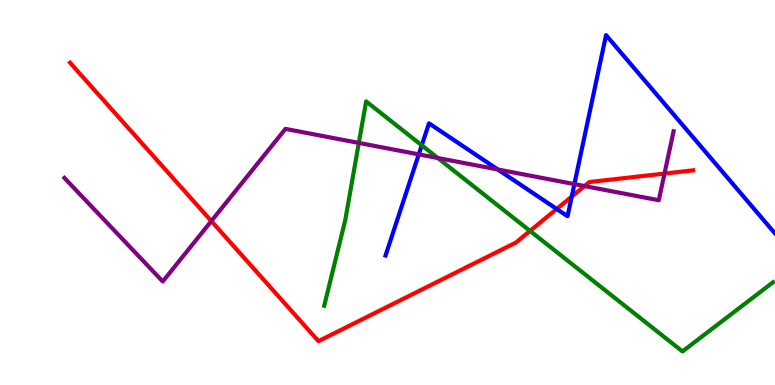[{'lines': ['blue', 'red'], 'intersections': [{'x': 7.18, 'y': 4.57}, {'x': 7.38, 'y': 4.89}]}, {'lines': ['green', 'red'], 'intersections': [{'x': 6.84, 'y': 4.0}]}, {'lines': ['purple', 'red'], 'intersections': [{'x': 2.73, 'y': 4.26}, {'x': 7.54, 'y': 5.17}, {'x': 8.57, 'y': 5.49}]}, {'lines': ['blue', 'green'], 'intersections': [{'x': 5.44, 'y': 6.22}]}, {'lines': ['blue', 'purple'], 'intersections': [{'x': 5.4, 'y': 5.99}, {'x': 6.42, 'y': 5.6}, {'x': 7.41, 'y': 5.22}]}, {'lines': ['green', 'purple'], 'intersections': [{'x': 4.63, 'y': 6.29}, {'x': 5.65, 'y': 5.9}]}]